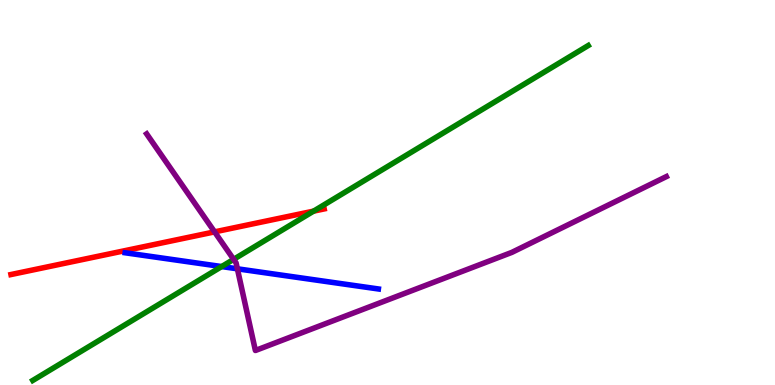[{'lines': ['blue', 'red'], 'intersections': []}, {'lines': ['green', 'red'], 'intersections': [{'x': 4.05, 'y': 4.52}]}, {'lines': ['purple', 'red'], 'intersections': [{'x': 2.77, 'y': 3.98}]}, {'lines': ['blue', 'green'], 'intersections': [{'x': 2.86, 'y': 3.08}]}, {'lines': ['blue', 'purple'], 'intersections': [{'x': 3.06, 'y': 3.02}]}, {'lines': ['green', 'purple'], 'intersections': [{'x': 3.01, 'y': 3.26}]}]